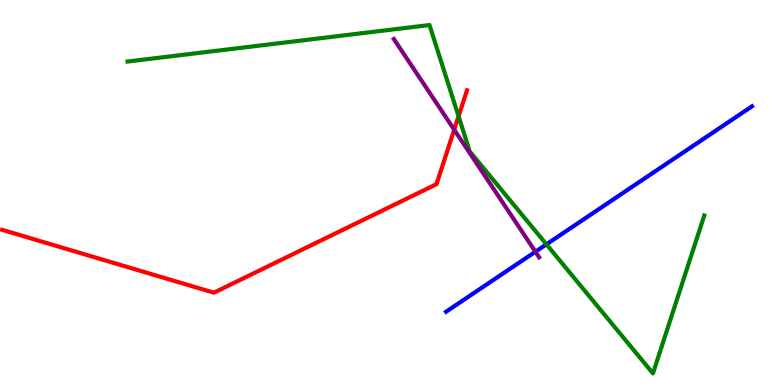[{'lines': ['blue', 'red'], 'intersections': []}, {'lines': ['green', 'red'], 'intersections': [{'x': 5.92, 'y': 6.98}]}, {'lines': ['purple', 'red'], 'intersections': [{'x': 5.86, 'y': 6.63}]}, {'lines': ['blue', 'green'], 'intersections': [{'x': 7.05, 'y': 3.65}]}, {'lines': ['blue', 'purple'], 'intersections': [{'x': 6.91, 'y': 3.46}]}, {'lines': ['green', 'purple'], 'intersections': []}]